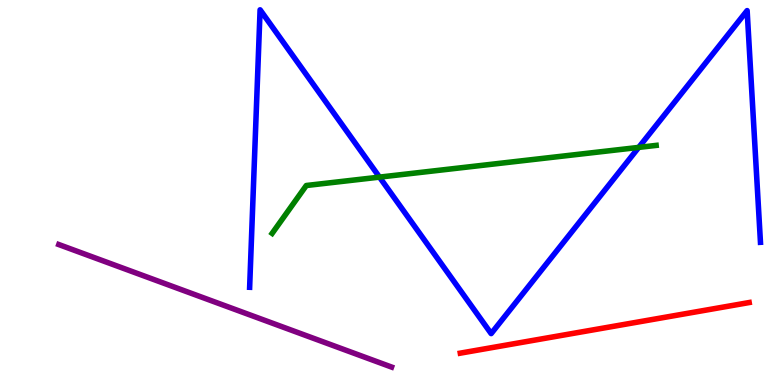[{'lines': ['blue', 'red'], 'intersections': []}, {'lines': ['green', 'red'], 'intersections': []}, {'lines': ['purple', 'red'], 'intersections': []}, {'lines': ['blue', 'green'], 'intersections': [{'x': 4.9, 'y': 5.4}, {'x': 8.24, 'y': 6.17}]}, {'lines': ['blue', 'purple'], 'intersections': []}, {'lines': ['green', 'purple'], 'intersections': []}]